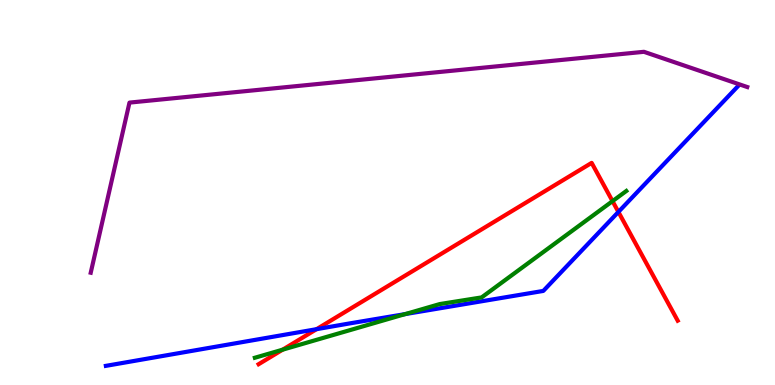[{'lines': ['blue', 'red'], 'intersections': [{'x': 4.08, 'y': 1.45}, {'x': 7.98, 'y': 4.5}]}, {'lines': ['green', 'red'], 'intersections': [{'x': 3.65, 'y': 0.917}, {'x': 7.9, 'y': 4.78}]}, {'lines': ['purple', 'red'], 'intersections': []}, {'lines': ['blue', 'green'], 'intersections': [{'x': 5.23, 'y': 1.84}]}, {'lines': ['blue', 'purple'], 'intersections': []}, {'lines': ['green', 'purple'], 'intersections': []}]